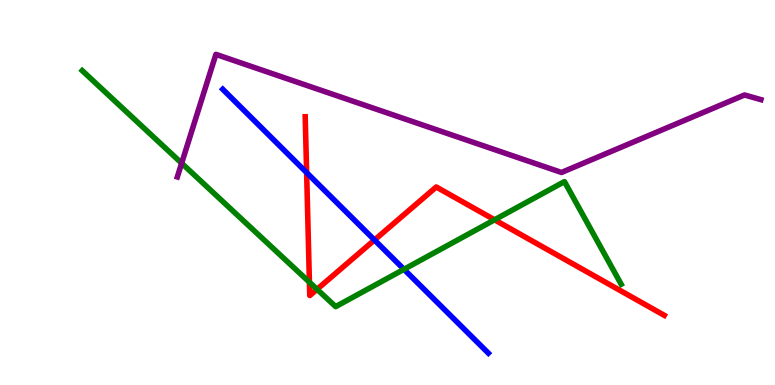[{'lines': ['blue', 'red'], 'intersections': [{'x': 3.96, 'y': 5.52}, {'x': 4.83, 'y': 3.77}]}, {'lines': ['green', 'red'], 'intersections': [{'x': 3.99, 'y': 2.67}, {'x': 4.09, 'y': 2.49}, {'x': 6.38, 'y': 4.29}]}, {'lines': ['purple', 'red'], 'intersections': []}, {'lines': ['blue', 'green'], 'intersections': [{'x': 5.21, 'y': 3.01}]}, {'lines': ['blue', 'purple'], 'intersections': []}, {'lines': ['green', 'purple'], 'intersections': [{'x': 2.34, 'y': 5.76}]}]